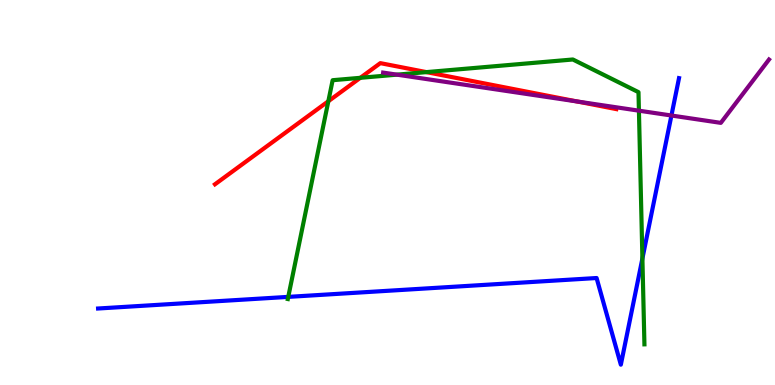[{'lines': ['blue', 'red'], 'intersections': []}, {'lines': ['green', 'red'], 'intersections': [{'x': 4.24, 'y': 7.37}, {'x': 4.65, 'y': 7.98}, {'x': 5.5, 'y': 8.13}]}, {'lines': ['purple', 'red'], 'intersections': [{'x': 7.45, 'y': 7.36}]}, {'lines': ['blue', 'green'], 'intersections': [{'x': 3.72, 'y': 2.29}, {'x': 8.29, 'y': 3.29}]}, {'lines': ['blue', 'purple'], 'intersections': [{'x': 8.66, 'y': 7.0}]}, {'lines': ['green', 'purple'], 'intersections': [{'x': 5.12, 'y': 8.06}, {'x': 8.24, 'y': 7.13}]}]